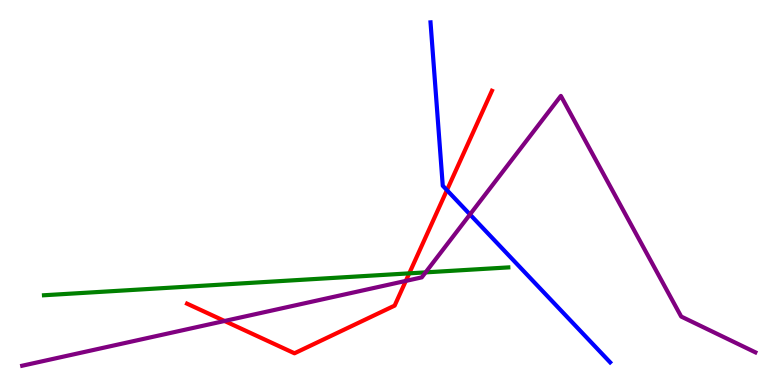[{'lines': ['blue', 'red'], 'intersections': [{'x': 5.77, 'y': 5.06}]}, {'lines': ['green', 'red'], 'intersections': [{'x': 5.28, 'y': 2.9}]}, {'lines': ['purple', 'red'], 'intersections': [{'x': 2.9, 'y': 1.66}, {'x': 5.24, 'y': 2.7}]}, {'lines': ['blue', 'green'], 'intersections': []}, {'lines': ['blue', 'purple'], 'intersections': [{'x': 6.06, 'y': 4.43}]}, {'lines': ['green', 'purple'], 'intersections': [{'x': 5.49, 'y': 2.93}]}]